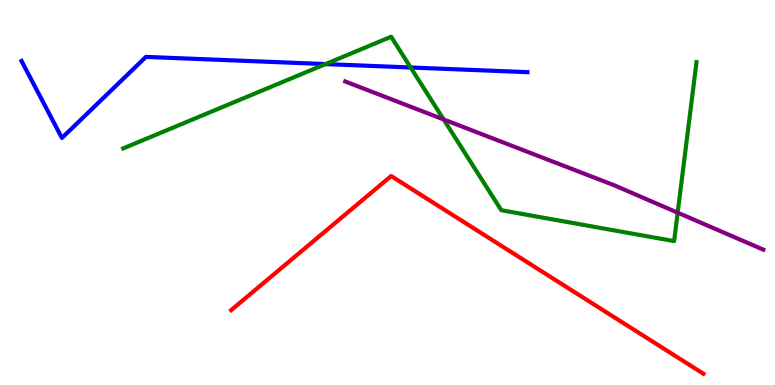[{'lines': ['blue', 'red'], 'intersections': []}, {'lines': ['green', 'red'], 'intersections': []}, {'lines': ['purple', 'red'], 'intersections': []}, {'lines': ['blue', 'green'], 'intersections': [{'x': 4.2, 'y': 8.34}, {'x': 5.3, 'y': 8.25}]}, {'lines': ['blue', 'purple'], 'intersections': []}, {'lines': ['green', 'purple'], 'intersections': [{'x': 5.72, 'y': 6.9}, {'x': 8.74, 'y': 4.48}]}]